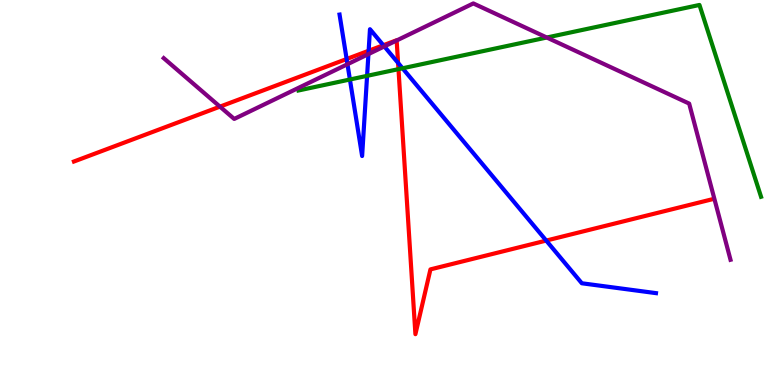[{'lines': ['blue', 'red'], 'intersections': [{'x': 4.47, 'y': 8.47}, {'x': 4.76, 'y': 8.68}, {'x': 4.95, 'y': 8.83}, {'x': 5.14, 'y': 8.37}, {'x': 7.05, 'y': 3.75}]}, {'lines': ['green', 'red'], 'intersections': [{'x': 5.14, 'y': 8.2}]}, {'lines': ['purple', 'red'], 'intersections': [{'x': 2.84, 'y': 7.23}, {'x': 5.12, 'y': 8.95}]}, {'lines': ['blue', 'green'], 'intersections': [{'x': 4.51, 'y': 7.93}, {'x': 4.74, 'y': 8.03}, {'x': 5.19, 'y': 8.23}]}, {'lines': ['blue', 'purple'], 'intersections': [{'x': 4.48, 'y': 8.33}, {'x': 4.75, 'y': 8.59}, {'x': 4.96, 'y': 8.79}]}, {'lines': ['green', 'purple'], 'intersections': [{'x': 7.06, 'y': 9.03}]}]